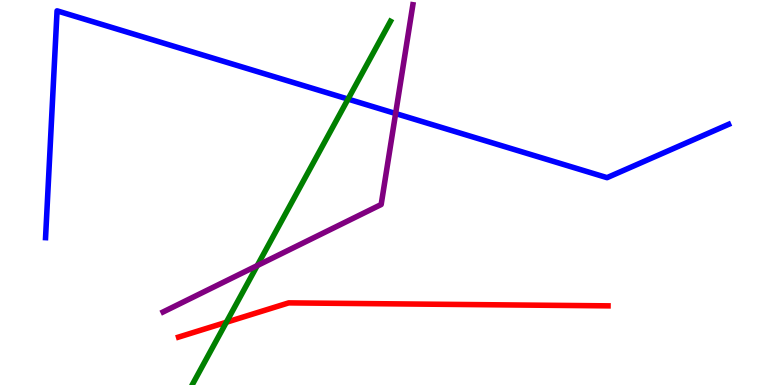[{'lines': ['blue', 'red'], 'intersections': []}, {'lines': ['green', 'red'], 'intersections': [{'x': 2.92, 'y': 1.63}]}, {'lines': ['purple', 'red'], 'intersections': []}, {'lines': ['blue', 'green'], 'intersections': [{'x': 4.49, 'y': 7.43}]}, {'lines': ['blue', 'purple'], 'intersections': [{'x': 5.1, 'y': 7.05}]}, {'lines': ['green', 'purple'], 'intersections': [{'x': 3.32, 'y': 3.1}]}]